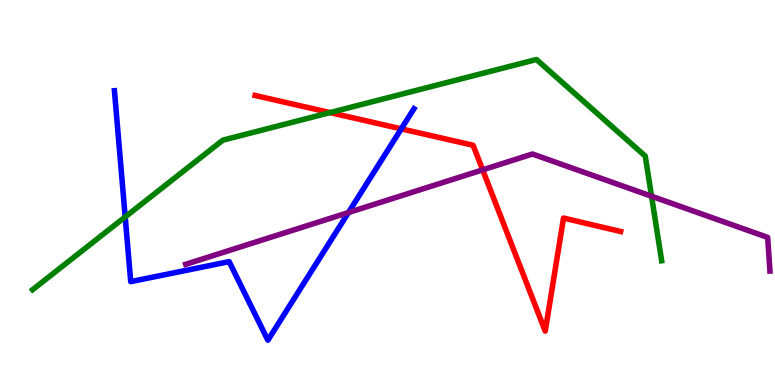[{'lines': ['blue', 'red'], 'intersections': [{'x': 5.18, 'y': 6.65}]}, {'lines': ['green', 'red'], 'intersections': [{'x': 4.26, 'y': 7.08}]}, {'lines': ['purple', 'red'], 'intersections': [{'x': 6.23, 'y': 5.59}]}, {'lines': ['blue', 'green'], 'intersections': [{'x': 1.62, 'y': 4.37}]}, {'lines': ['blue', 'purple'], 'intersections': [{'x': 4.5, 'y': 4.48}]}, {'lines': ['green', 'purple'], 'intersections': [{'x': 8.41, 'y': 4.9}]}]